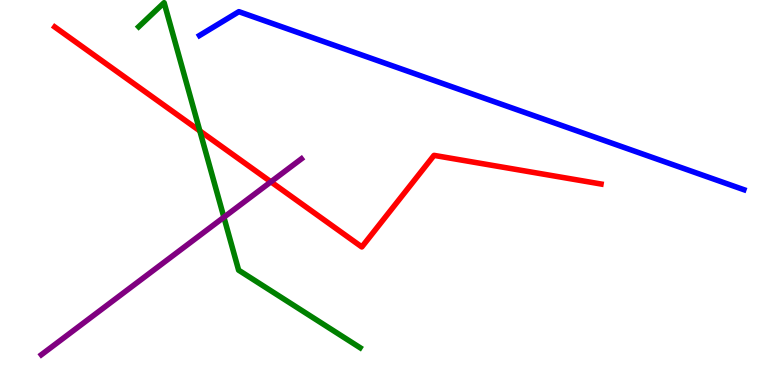[{'lines': ['blue', 'red'], 'intersections': []}, {'lines': ['green', 'red'], 'intersections': [{'x': 2.58, 'y': 6.6}]}, {'lines': ['purple', 'red'], 'intersections': [{'x': 3.5, 'y': 5.28}]}, {'lines': ['blue', 'green'], 'intersections': []}, {'lines': ['blue', 'purple'], 'intersections': []}, {'lines': ['green', 'purple'], 'intersections': [{'x': 2.89, 'y': 4.36}]}]